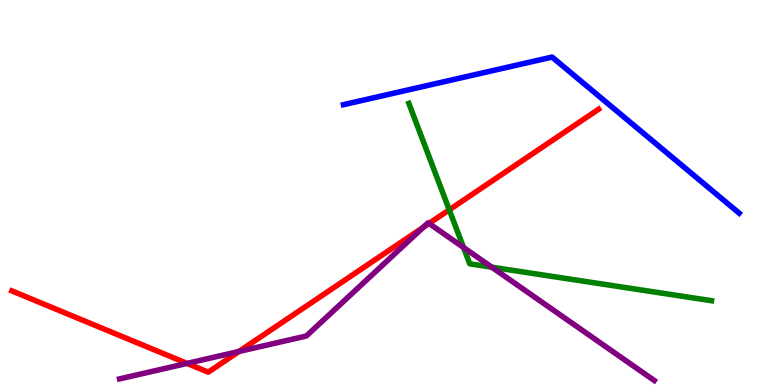[{'lines': ['blue', 'red'], 'intersections': []}, {'lines': ['green', 'red'], 'intersections': [{'x': 5.8, 'y': 4.55}]}, {'lines': ['purple', 'red'], 'intersections': [{'x': 2.41, 'y': 0.561}, {'x': 3.08, 'y': 0.871}, {'x': 5.46, 'y': 4.09}, {'x': 5.54, 'y': 4.2}]}, {'lines': ['blue', 'green'], 'intersections': []}, {'lines': ['blue', 'purple'], 'intersections': []}, {'lines': ['green', 'purple'], 'intersections': [{'x': 5.98, 'y': 3.57}, {'x': 6.35, 'y': 3.06}]}]